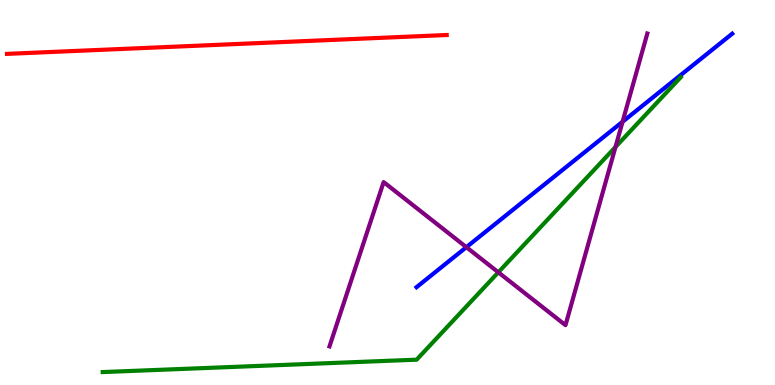[{'lines': ['blue', 'red'], 'intersections': []}, {'lines': ['green', 'red'], 'intersections': []}, {'lines': ['purple', 'red'], 'intersections': []}, {'lines': ['blue', 'green'], 'intersections': []}, {'lines': ['blue', 'purple'], 'intersections': [{'x': 6.02, 'y': 3.58}, {'x': 8.03, 'y': 6.84}]}, {'lines': ['green', 'purple'], 'intersections': [{'x': 6.43, 'y': 2.93}, {'x': 7.94, 'y': 6.18}]}]